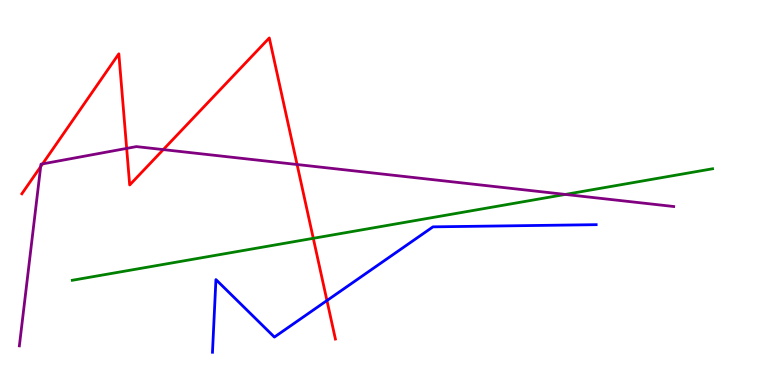[{'lines': ['blue', 'red'], 'intersections': [{'x': 4.22, 'y': 2.19}]}, {'lines': ['green', 'red'], 'intersections': [{'x': 4.04, 'y': 3.81}]}, {'lines': ['purple', 'red'], 'intersections': [{'x': 0.525, 'y': 5.67}, {'x': 0.549, 'y': 5.74}, {'x': 1.63, 'y': 6.15}, {'x': 2.11, 'y': 6.11}, {'x': 3.83, 'y': 5.73}]}, {'lines': ['blue', 'green'], 'intersections': []}, {'lines': ['blue', 'purple'], 'intersections': []}, {'lines': ['green', 'purple'], 'intersections': [{'x': 7.29, 'y': 4.95}]}]